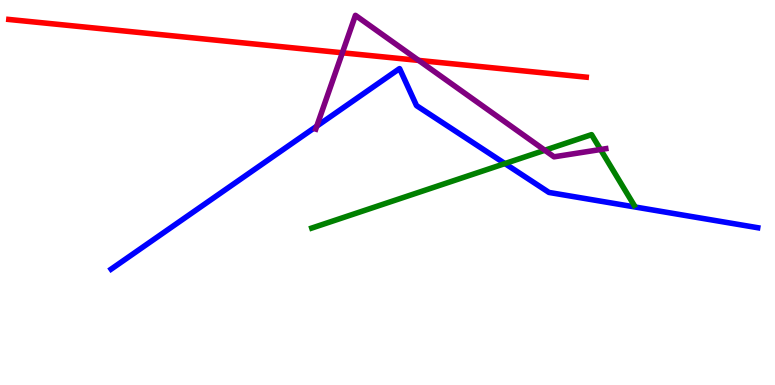[{'lines': ['blue', 'red'], 'intersections': []}, {'lines': ['green', 'red'], 'intersections': []}, {'lines': ['purple', 'red'], 'intersections': [{'x': 4.42, 'y': 8.63}, {'x': 5.4, 'y': 8.43}]}, {'lines': ['blue', 'green'], 'intersections': [{'x': 6.52, 'y': 5.75}]}, {'lines': ['blue', 'purple'], 'intersections': [{'x': 4.09, 'y': 6.72}]}, {'lines': ['green', 'purple'], 'intersections': [{'x': 7.03, 'y': 6.1}, {'x': 7.75, 'y': 6.12}]}]